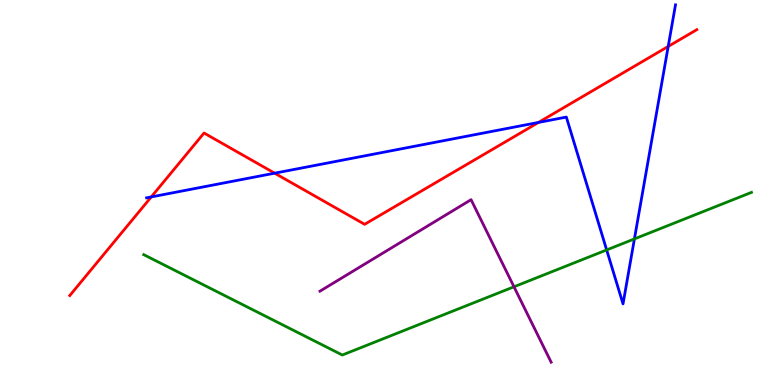[{'lines': ['blue', 'red'], 'intersections': [{'x': 1.95, 'y': 4.89}, {'x': 3.54, 'y': 5.5}, {'x': 6.95, 'y': 6.82}, {'x': 8.62, 'y': 8.79}]}, {'lines': ['green', 'red'], 'intersections': []}, {'lines': ['purple', 'red'], 'intersections': []}, {'lines': ['blue', 'green'], 'intersections': [{'x': 7.83, 'y': 3.51}, {'x': 8.19, 'y': 3.79}]}, {'lines': ['blue', 'purple'], 'intersections': []}, {'lines': ['green', 'purple'], 'intersections': [{'x': 6.63, 'y': 2.55}]}]